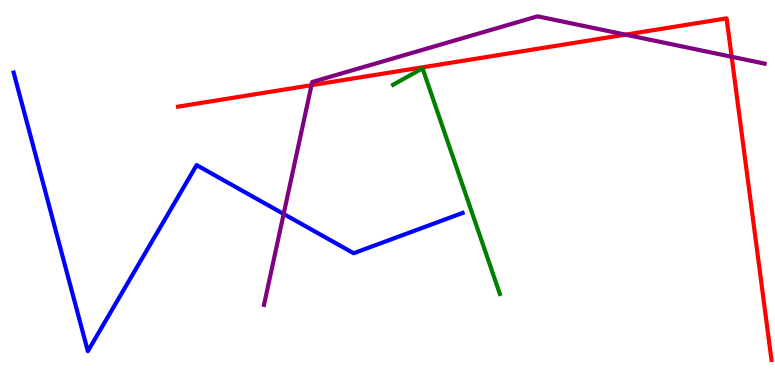[{'lines': ['blue', 'red'], 'intersections': []}, {'lines': ['green', 'red'], 'intersections': []}, {'lines': ['purple', 'red'], 'intersections': [{'x': 4.02, 'y': 7.79}, {'x': 8.07, 'y': 9.1}, {'x': 9.44, 'y': 8.53}]}, {'lines': ['blue', 'green'], 'intersections': []}, {'lines': ['blue', 'purple'], 'intersections': [{'x': 3.66, 'y': 4.44}]}, {'lines': ['green', 'purple'], 'intersections': []}]